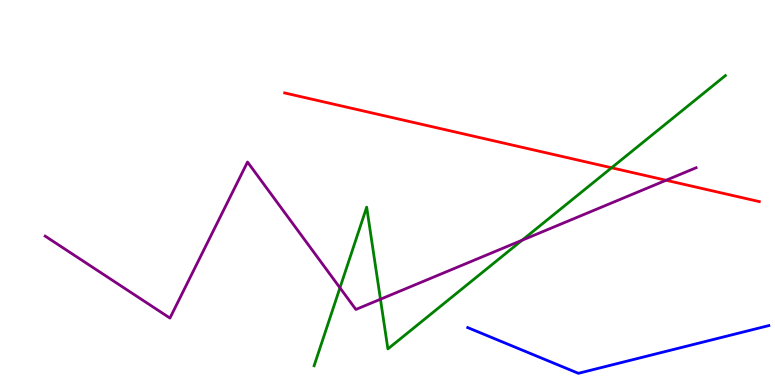[{'lines': ['blue', 'red'], 'intersections': []}, {'lines': ['green', 'red'], 'intersections': [{'x': 7.89, 'y': 5.64}]}, {'lines': ['purple', 'red'], 'intersections': [{'x': 8.59, 'y': 5.32}]}, {'lines': ['blue', 'green'], 'intersections': []}, {'lines': ['blue', 'purple'], 'intersections': []}, {'lines': ['green', 'purple'], 'intersections': [{'x': 4.39, 'y': 2.52}, {'x': 4.91, 'y': 2.23}, {'x': 6.74, 'y': 3.76}]}]